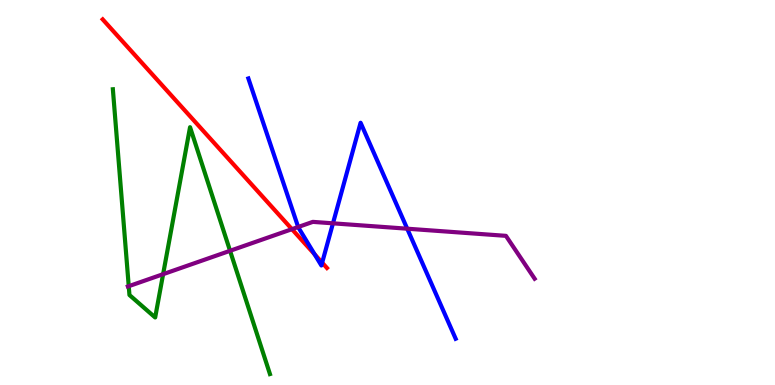[{'lines': ['blue', 'red'], 'intersections': [{'x': 4.06, 'y': 3.4}, {'x': 4.16, 'y': 3.18}]}, {'lines': ['green', 'red'], 'intersections': []}, {'lines': ['purple', 'red'], 'intersections': [{'x': 3.77, 'y': 4.05}]}, {'lines': ['blue', 'green'], 'intersections': []}, {'lines': ['blue', 'purple'], 'intersections': [{'x': 3.85, 'y': 4.1}, {'x': 4.3, 'y': 4.2}, {'x': 5.25, 'y': 4.06}]}, {'lines': ['green', 'purple'], 'intersections': [{'x': 1.66, 'y': 2.57}, {'x': 2.1, 'y': 2.88}, {'x': 2.97, 'y': 3.49}]}]